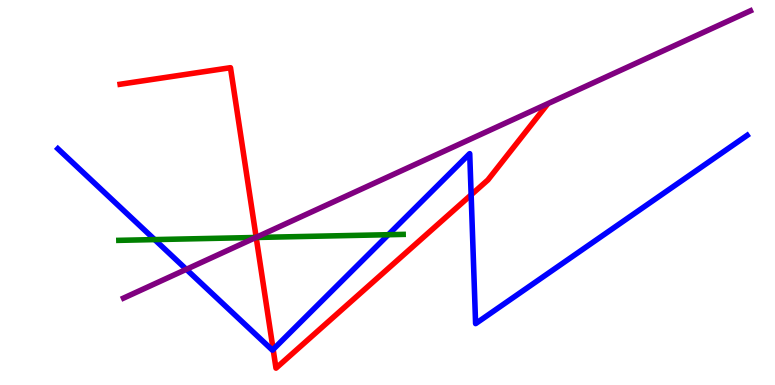[{'lines': ['blue', 'red'], 'intersections': [{'x': 3.52, 'y': 0.924}, {'x': 6.08, 'y': 4.94}]}, {'lines': ['green', 'red'], 'intersections': [{'x': 3.31, 'y': 3.83}]}, {'lines': ['purple', 'red'], 'intersections': [{'x': 3.31, 'y': 3.84}]}, {'lines': ['blue', 'green'], 'intersections': [{'x': 2.0, 'y': 3.78}, {'x': 5.01, 'y': 3.9}]}, {'lines': ['blue', 'purple'], 'intersections': [{'x': 2.4, 'y': 3.0}]}, {'lines': ['green', 'purple'], 'intersections': [{'x': 3.3, 'y': 3.83}]}]